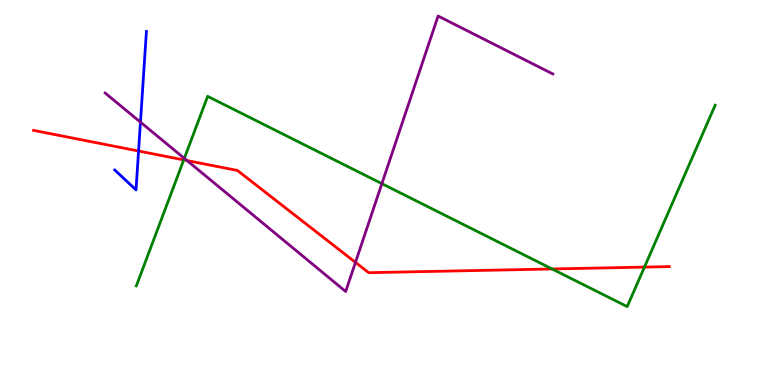[{'lines': ['blue', 'red'], 'intersections': [{'x': 1.79, 'y': 6.08}]}, {'lines': ['green', 'red'], 'intersections': [{'x': 2.37, 'y': 5.85}, {'x': 7.12, 'y': 3.01}, {'x': 8.32, 'y': 3.06}]}, {'lines': ['purple', 'red'], 'intersections': [{'x': 2.41, 'y': 5.83}, {'x': 4.59, 'y': 3.19}]}, {'lines': ['blue', 'green'], 'intersections': []}, {'lines': ['blue', 'purple'], 'intersections': [{'x': 1.81, 'y': 6.83}]}, {'lines': ['green', 'purple'], 'intersections': [{'x': 2.38, 'y': 5.89}, {'x': 4.93, 'y': 5.23}]}]